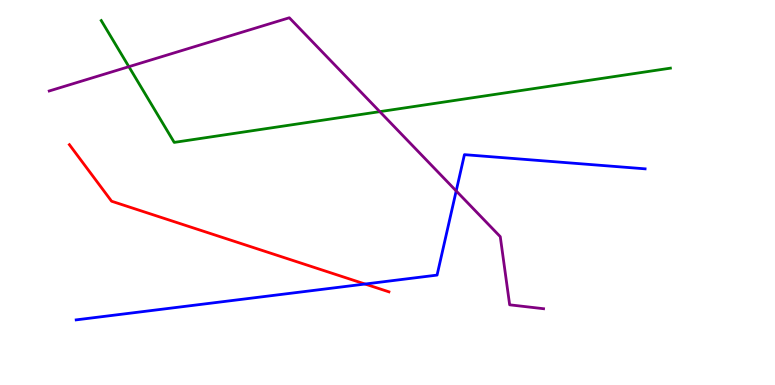[{'lines': ['blue', 'red'], 'intersections': [{'x': 4.71, 'y': 2.62}]}, {'lines': ['green', 'red'], 'intersections': []}, {'lines': ['purple', 'red'], 'intersections': []}, {'lines': ['blue', 'green'], 'intersections': []}, {'lines': ['blue', 'purple'], 'intersections': [{'x': 5.89, 'y': 5.04}]}, {'lines': ['green', 'purple'], 'intersections': [{'x': 1.66, 'y': 8.27}, {'x': 4.9, 'y': 7.1}]}]